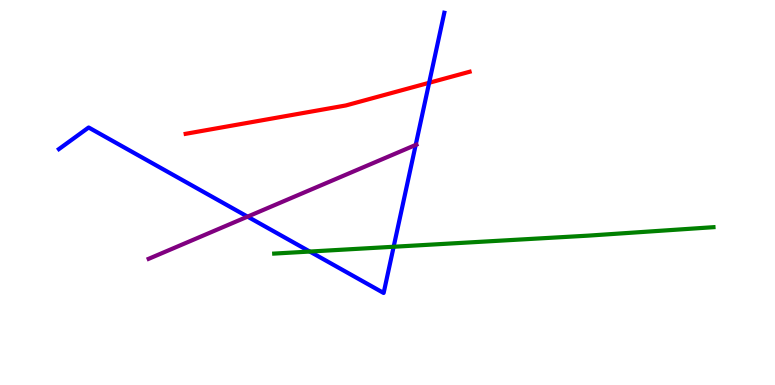[{'lines': ['blue', 'red'], 'intersections': [{'x': 5.54, 'y': 7.85}]}, {'lines': ['green', 'red'], 'intersections': []}, {'lines': ['purple', 'red'], 'intersections': []}, {'lines': ['blue', 'green'], 'intersections': [{'x': 4.0, 'y': 3.47}, {'x': 5.08, 'y': 3.59}]}, {'lines': ['blue', 'purple'], 'intersections': [{'x': 3.19, 'y': 4.37}, {'x': 5.36, 'y': 6.24}]}, {'lines': ['green', 'purple'], 'intersections': []}]